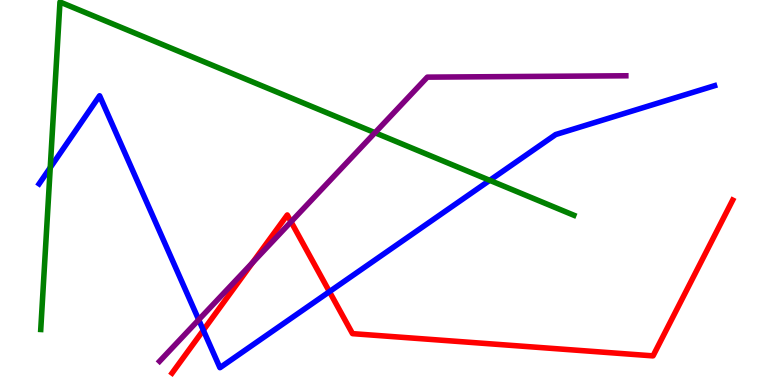[{'lines': ['blue', 'red'], 'intersections': [{'x': 2.62, 'y': 1.42}, {'x': 4.25, 'y': 2.42}]}, {'lines': ['green', 'red'], 'intersections': []}, {'lines': ['purple', 'red'], 'intersections': [{'x': 3.26, 'y': 3.18}, {'x': 3.76, 'y': 4.24}]}, {'lines': ['blue', 'green'], 'intersections': [{'x': 0.648, 'y': 5.65}, {'x': 6.32, 'y': 5.32}]}, {'lines': ['blue', 'purple'], 'intersections': [{'x': 2.56, 'y': 1.69}]}, {'lines': ['green', 'purple'], 'intersections': [{'x': 4.84, 'y': 6.55}]}]